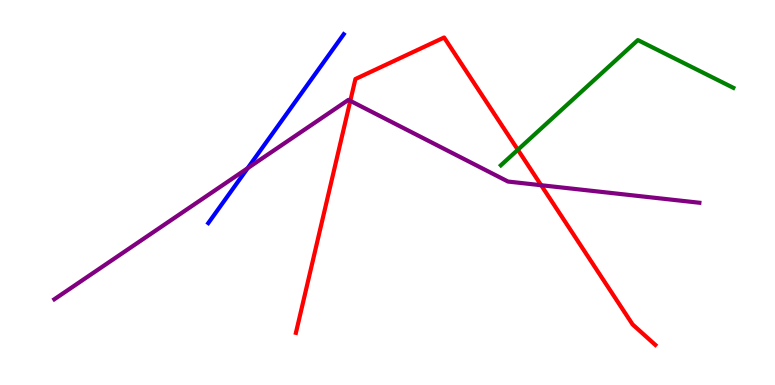[{'lines': ['blue', 'red'], 'intersections': []}, {'lines': ['green', 'red'], 'intersections': [{'x': 6.68, 'y': 6.11}]}, {'lines': ['purple', 'red'], 'intersections': [{'x': 4.52, 'y': 7.38}, {'x': 6.98, 'y': 5.19}]}, {'lines': ['blue', 'green'], 'intersections': []}, {'lines': ['blue', 'purple'], 'intersections': [{'x': 3.2, 'y': 5.63}]}, {'lines': ['green', 'purple'], 'intersections': []}]